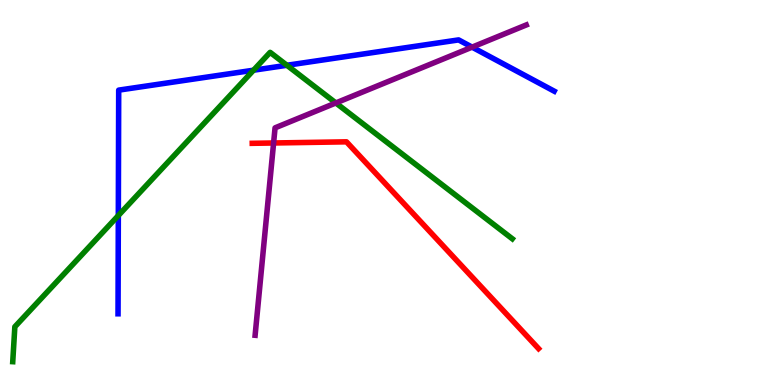[{'lines': ['blue', 'red'], 'intersections': []}, {'lines': ['green', 'red'], 'intersections': []}, {'lines': ['purple', 'red'], 'intersections': [{'x': 3.53, 'y': 6.29}]}, {'lines': ['blue', 'green'], 'intersections': [{'x': 1.53, 'y': 4.4}, {'x': 3.27, 'y': 8.18}, {'x': 3.7, 'y': 8.3}]}, {'lines': ['blue', 'purple'], 'intersections': [{'x': 6.09, 'y': 8.78}]}, {'lines': ['green', 'purple'], 'intersections': [{'x': 4.33, 'y': 7.33}]}]